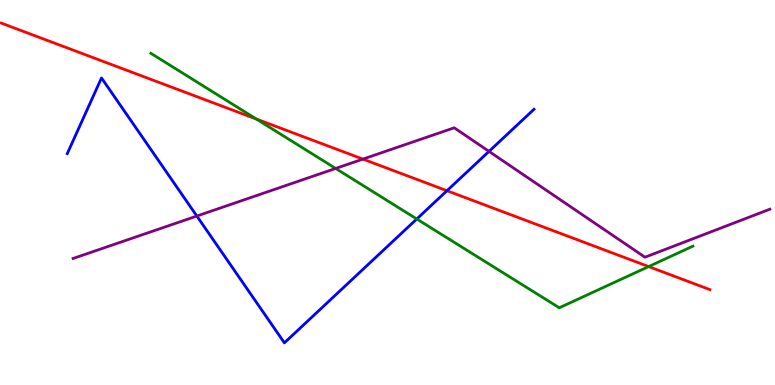[{'lines': ['blue', 'red'], 'intersections': [{'x': 5.77, 'y': 5.05}]}, {'lines': ['green', 'red'], 'intersections': [{'x': 3.31, 'y': 6.91}, {'x': 8.37, 'y': 3.08}]}, {'lines': ['purple', 'red'], 'intersections': [{'x': 4.68, 'y': 5.87}]}, {'lines': ['blue', 'green'], 'intersections': [{'x': 5.38, 'y': 4.31}]}, {'lines': ['blue', 'purple'], 'intersections': [{'x': 2.54, 'y': 4.39}, {'x': 6.31, 'y': 6.07}]}, {'lines': ['green', 'purple'], 'intersections': [{'x': 4.33, 'y': 5.62}]}]